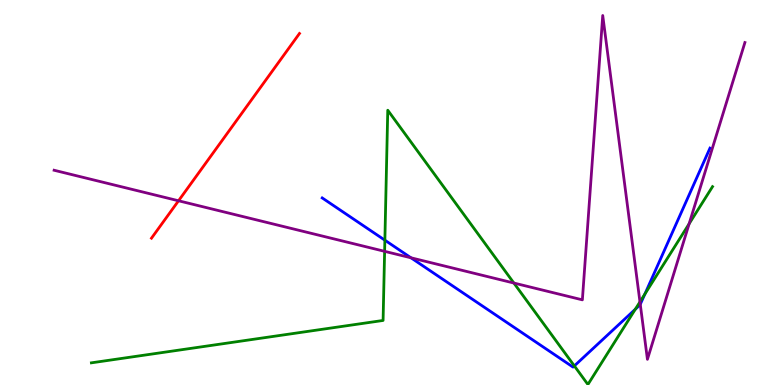[{'lines': ['blue', 'red'], 'intersections': []}, {'lines': ['green', 'red'], 'intersections': []}, {'lines': ['purple', 'red'], 'intersections': [{'x': 2.3, 'y': 4.79}]}, {'lines': ['blue', 'green'], 'intersections': [{'x': 4.97, 'y': 3.76}, {'x': 7.41, 'y': 0.496}, {'x': 8.2, 'y': 1.97}, {'x': 8.32, 'y': 2.36}]}, {'lines': ['blue', 'purple'], 'intersections': [{'x': 5.3, 'y': 3.3}, {'x': 8.26, 'y': 2.09}]}, {'lines': ['green', 'purple'], 'intersections': [{'x': 4.96, 'y': 3.47}, {'x': 6.63, 'y': 2.65}, {'x': 8.26, 'y': 2.16}, {'x': 8.89, 'y': 4.19}]}]